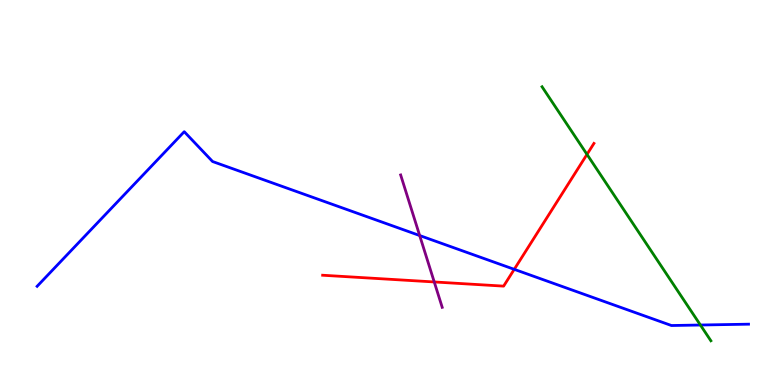[{'lines': ['blue', 'red'], 'intersections': [{'x': 6.64, 'y': 3.0}]}, {'lines': ['green', 'red'], 'intersections': [{'x': 7.57, 'y': 5.99}]}, {'lines': ['purple', 'red'], 'intersections': [{'x': 5.6, 'y': 2.68}]}, {'lines': ['blue', 'green'], 'intersections': [{'x': 9.04, 'y': 1.56}]}, {'lines': ['blue', 'purple'], 'intersections': [{'x': 5.42, 'y': 3.88}]}, {'lines': ['green', 'purple'], 'intersections': []}]